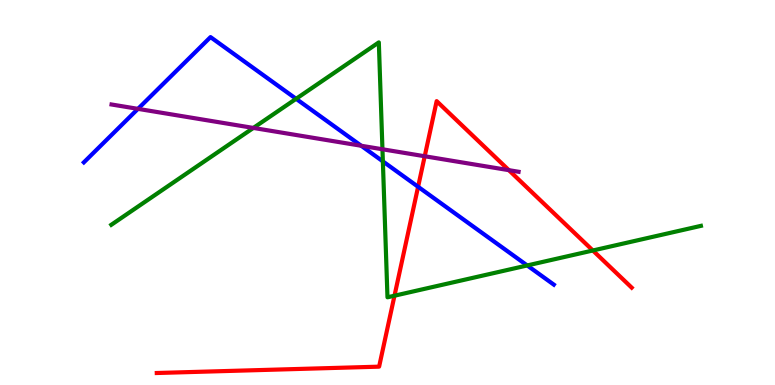[{'lines': ['blue', 'red'], 'intersections': [{'x': 5.39, 'y': 5.15}]}, {'lines': ['green', 'red'], 'intersections': [{'x': 5.09, 'y': 2.32}, {'x': 7.65, 'y': 3.49}]}, {'lines': ['purple', 'red'], 'intersections': [{'x': 5.48, 'y': 5.94}, {'x': 6.57, 'y': 5.58}]}, {'lines': ['blue', 'green'], 'intersections': [{'x': 3.82, 'y': 7.43}, {'x': 4.94, 'y': 5.81}, {'x': 6.8, 'y': 3.11}]}, {'lines': ['blue', 'purple'], 'intersections': [{'x': 1.78, 'y': 7.17}, {'x': 4.66, 'y': 6.21}]}, {'lines': ['green', 'purple'], 'intersections': [{'x': 3.27, 'y': 6.68}, {'x': 4.93, 'y': 6.12}]}]